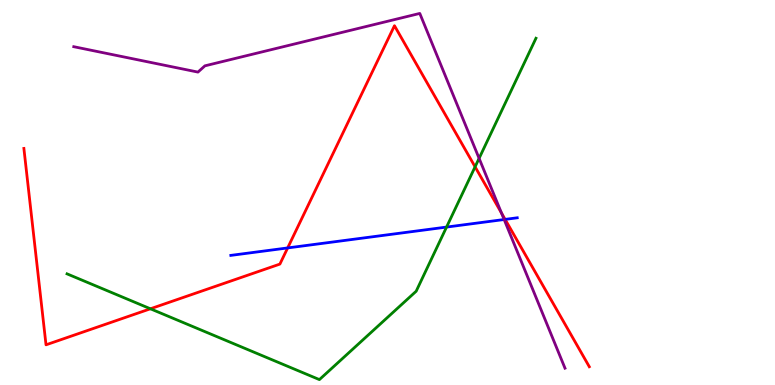[{'lines': ['blue', 'red'], 'intersections': [{'x': 3.71, 'y': 3.56}, {'x': 6.52, 'y': 4.3}]}, {'lines': ['green', 'red'], 'intersections': [{'x': 1.94, 'y': 1.98}, {'x': 6.13, 'y': 5.67}]}, {'lines': ['purple', 'red'], 'intersections': [{'x': 6.47, 'y': 4.47}]}, {'lines': ['blue', 'green'], 'intersections': [{'x': 5.76, 'y': 4.1}]}, {'lines': ['blue', 'purple'], 'intersections': [{'x': 6.51, 'y': 4.3}]}, {'lines': ['green', 'purple'], 'intersections': [{'x': 6.18, 'y': 5.89}]}]